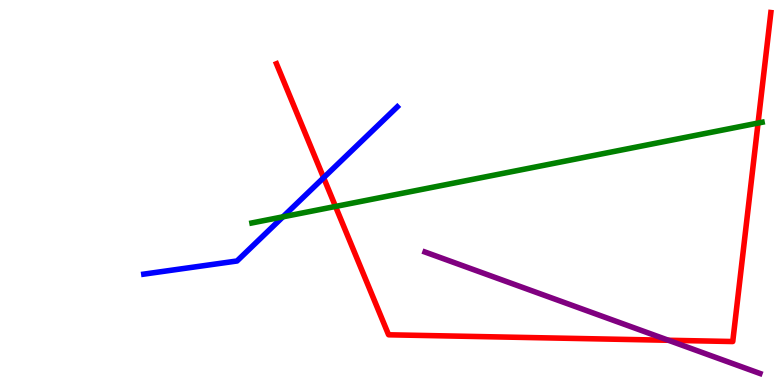[{'lines': ['blue', 'red'], 'intersections': [{'x': 4.18, 'y': 5.38}]}, {'lines': ['green', 'red'], 'intersections': [{'x': 4.33, 'y': 4.64}, {'x': 9.78, 'y': 6.8}]}, {'lines': ['purple', 'red'], 'intersections': [{'x': 8.62, 'y': 1.16}]}, {'lines': ['blue', 'green'], 'intersections': [{'x': 3.65, 'y': 4.37}]}, {'lines': ['blue', 'purple'], 'intersections': []}, {'lines': ['green', 'purple'], 'intersections': []}]